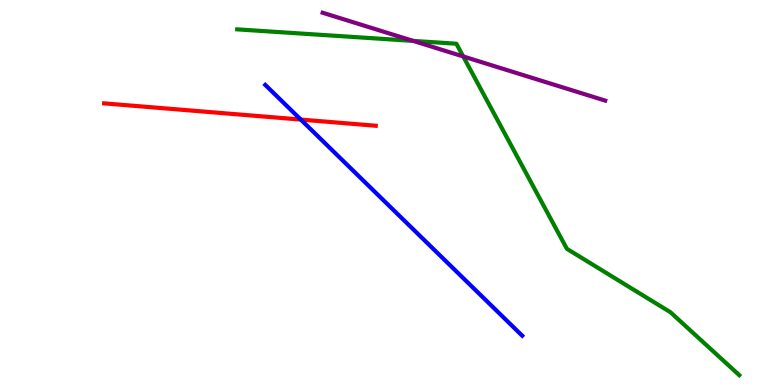[{'lines': ['blue', 'red'], 'intersections': [{'x': 3.88, 'y': 6.89}]}, {'lines': ['green', 'red'], 'intersections': []}, {'lines': ['purple', 'red'], 'intersections': []}, {'lines': ['blue', 'green'], 'intersections': []}, {'lines': ['blue', 'purple'], 'intersections': []}, {'lines': ['green', 'purple'], 'intersections': [{'x': 5.33, 'y': 8.94}, {'x': 5.98, 'y': 8.53}]}]